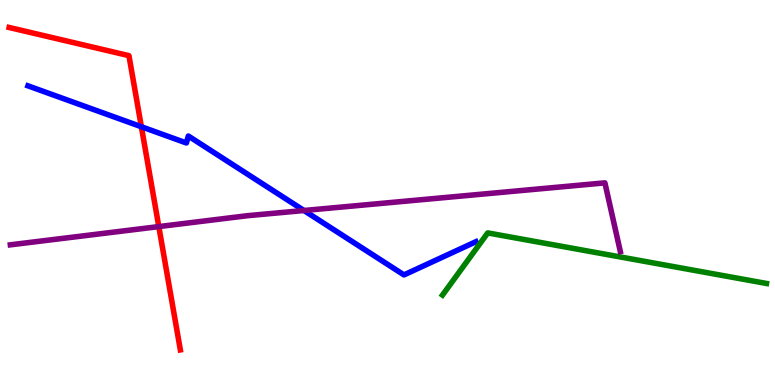[{'lines': ['blue', 'red'], 'intersections': [{'x': 1.82, 'y': 6.71}]}, {'lines': ['green', 'red'], 'intersections': []}, {'lines': ['purple', 'red'], 'intersections': [{'x': 2.05, 'y': 4.11}]}, {'lines': ['blue', 'green'], 'intersections': []}, {'lines': ['blue', 'purple'], 'intersections': [{'x': 3.92, 'y': 4.53}]}, {'lines': ['green', 'purple'], 'intersections': []}]